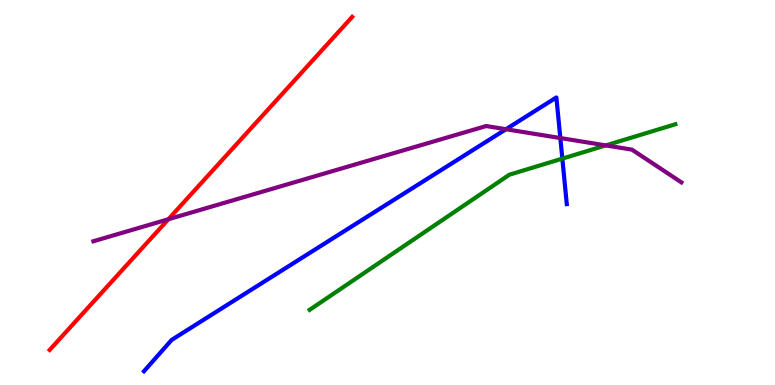[{'lines': ['blue', 'red'], 'intersections': []}, {'lines': ['green', 'red'], 'intersections': []}, {'lines': ['purple', 'red'], 'intersections': [{'x': 2.17, 'y': 4.31}]}, {'lines': ['blue', 'green'], 'intersections': [{'x': 7.26, 'y': 5.88}]}, {'lines': ['blue', 'purple'], 'intersections': [{'x': 6.53, 'y': 6.64}, {'x': 7.23, 'y': 6.41}]}, {'lines': ['green', 'purple'], 'intersections': [{'x': 7.82, 'y': 6.22}]}]